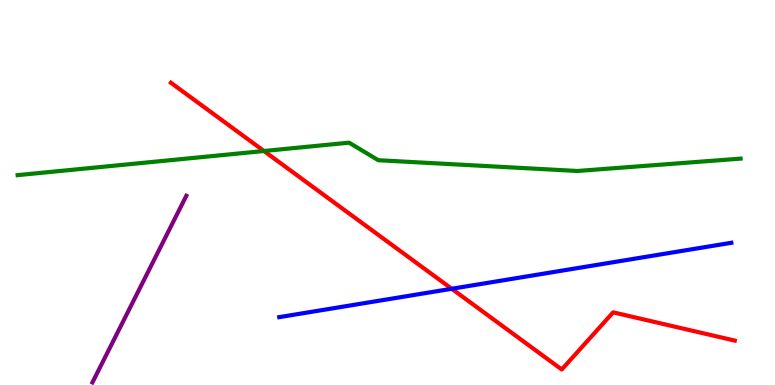[{'lines': ['blue', 'red'], 'intersections': [{'x': 5.83, 'y': 2.5}]}, {'lines': ['green', 'red'], 'intersections': [{'x': 3.41, 'y': 6.08}]}, {'lines': ['purple', 'red'], 'intersections': []}, {'lines': ['blue', 'green'], 'intersections': []}, {'lines': ['blue', 'purple'], 'intersections': []}, {'lines': ['green', 'purple'], 'intersections': []}]